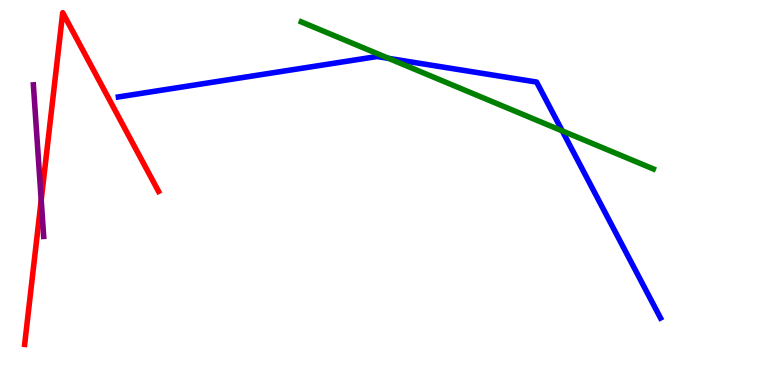[{'lines': ['blue', 'red'], 'intersections': []}, {'lines': ['green', 'red'], 'intersections': []}, {'lines': ['purple', 'red'], 'intersections': [{'x': 0.532, 'y': 4.8}]}, {'lines': ['blue', 'green'], 'intersections': [{'x': 5.01, 'y': 8.48}, {'x': 7.25, 'y': 6.6}]}, {'lines': ['blue', 'purple'], 'intersections': []}, {'lines': ['green', 'purple'], 'intersections': []}]